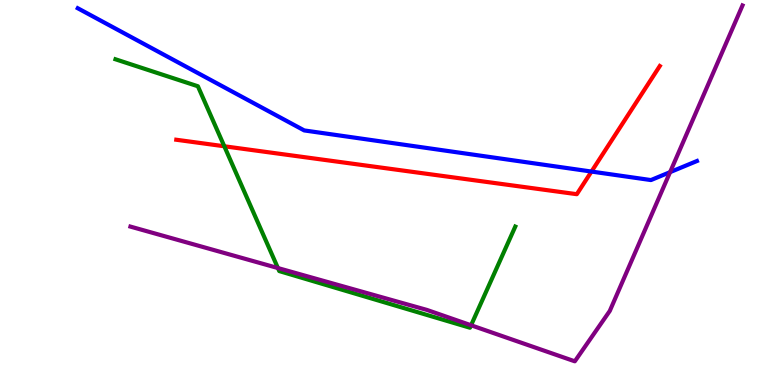[{'lines': ['blue', 'red'], 'intersections': [{'x': 7.63, 'y': 5.54}]}, {'lines': ['green', 'red'], 'intersections': [{'x': 2.89, 'y': 6.2}]}, {'lines': ['purple', 'red'], 'intersections': []}, {'lines': ['blue', 'green'], 'intersections': []}, {'lines': ['blue', 'purple'], 'intersections': [{'x': 8.65, 'y': 5.53}]}, {'lines': ['green', 'purple'], 'intersections': [{'x': 3.59, 'y': 3.04}, {'x': 6.08, 'y': 1.55}]}]